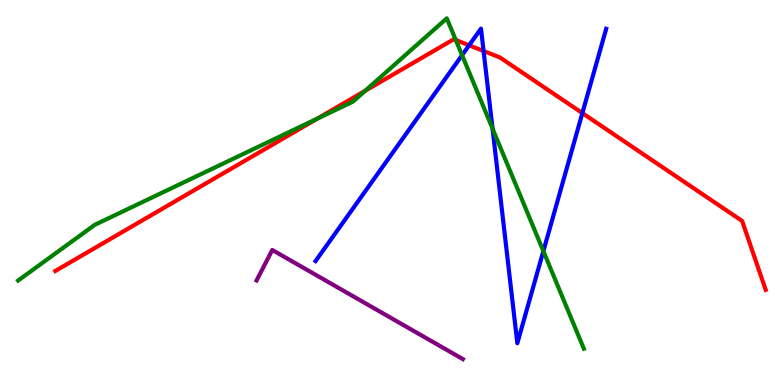[{'lines': ['blue', 'red'], 'intersections': [{'x': 6.05, 'y': 8.82}, {'x': 6.24, 'y': 8.68}, {'x': 7.51, 'y': 7.06}]}, {'lines': ['green', 'red'], 'intersections': [{'x': 4.09, 'y': 6.92}, {'x': 4.71, 'y': 7.64}, {'x': 5.88, 'y': 8.96}]}, {'lines': ['purple', 'red'], 'intersections': []}, {'lines': ['blue', 'green'], 'intersections': [{'x': 5.96, 'y': 8.57}, {'x': 6.36, 'y': 6.66}, {'x': 7.01, 'y': 3.48}]}, {'lines': ['blue', 'purple'], 'intersections': []}, {'lines': ['green', 'purple'], 'intersections': []}]